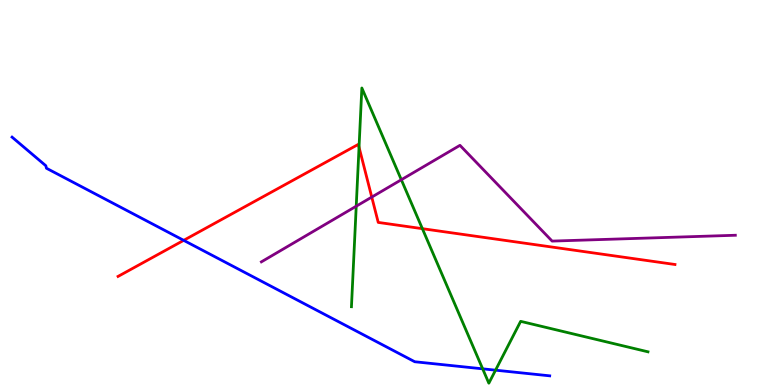[{'lines': ['blue', 'red'], 'intersections': [{'x': 2.37, 'y': 3.76}]}, {'lines': ['green', 'red'], 'intersections': [{'x': 4.63, 'y': 6.18}, {'x': 5.45, 'y': 4.06}]}, {'lines': ['purple', 'red'], 'intersections': [{'x': 4.8, 'y': 4.88}]}, {'lines': ['blue', 'green'], 'intersections': [{'x': 6.23, 'y': 0.42}, {'x': 6.39, 'y': 0.385}]}, {'lines': ['blue', 'purple'], 'intersections': []}, {'lines': ['green', 'purple'], 'intersections': [{'x': 4.6, 'y': 4.64}, {'x': 5.18, 'y': 5.33}]}]